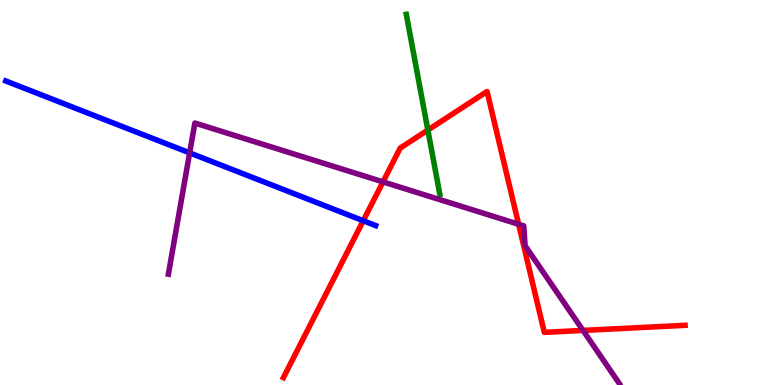[{'lines': ['blue', 'red'], 'intersections': [{'x': 4.69, 'y': 4.27}]}, {'lines': ['green', 'red'], 'intersections': [{'x': 5.52, 'y': 6.62}]}, {'lines': ['purple', 'red'], 'intersections': [{'x': 4.94, 'y': 5.28}, {'x': 6.69, 'y': 4.17}, {'x': 7.52, 'y': 1.42}]}, {'lines': ['blue', 'green'], 'intersections': []}, {'lines': ['blue', 'purple'], 'intersections': [{'x': 2.45, 'y': 6.03}]}, {'lines': ['green', 'purple'], 'intersections': []}]